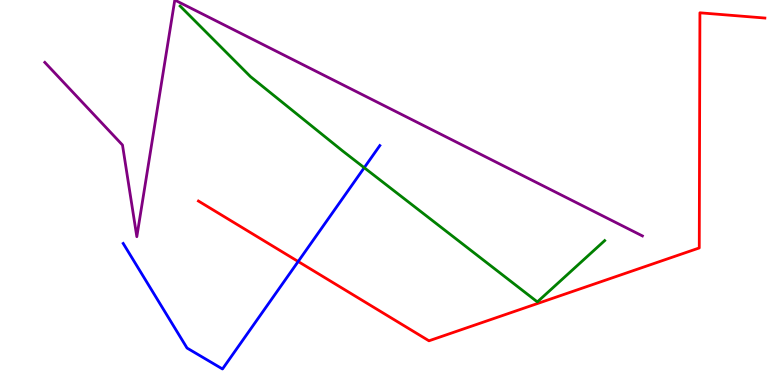[{'lines': ['blue', 'red'], 'intersections': [{'x': 3.85, 'y': 3.21}]}, {'lines': ['green', 'red'], 'intersections': []}, {'lines': ['purple', 'red'], 'intersections': []}, {'lines': ['blue', 'green'], 'intersections': [{'x': 4.7, 'y': 5.64}]}, {'lines': ['blue', 'purple'], 'intersections': []}, {'lines': ['green', 'purple'], 'intersections': []}]